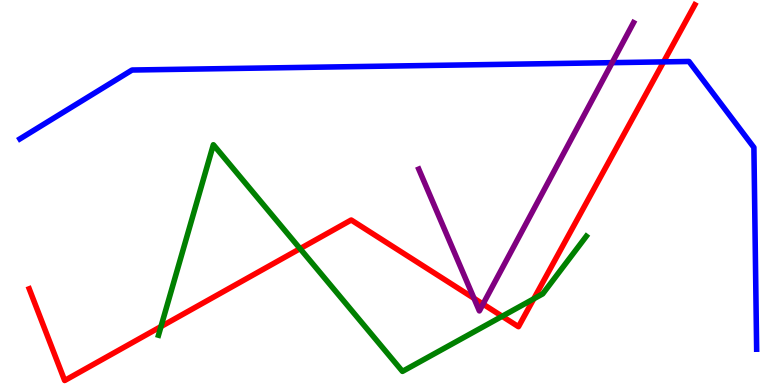[{'lines': ['blue', 'red'], 'intersections': [{'x': 8.56, 'y': 8.39}]}, {'lines': ['green', 'red'], 'intersections': [{'x': 2.08, 'y': 1.52}, {'x': 3.87, 'y': 3.54}, {'x': 6.48, 'y': 1.78}, {'x': 6.89, 'y': 2.24}]}, {'lines': ['purple', 'red'], 'intersections': [{'x': 6.12, 'y': 2.25}, {'x': 6.23, 'y': 2.1}]}, {'lines': ['blue', 'green'], 'intersections': []}, {'lines': ['blue', 'purple'], 'intersections': [{'x': 7.9, 'y': 8.37}]}, {'lines': ['green', 'purple'], 'intersections': []}]